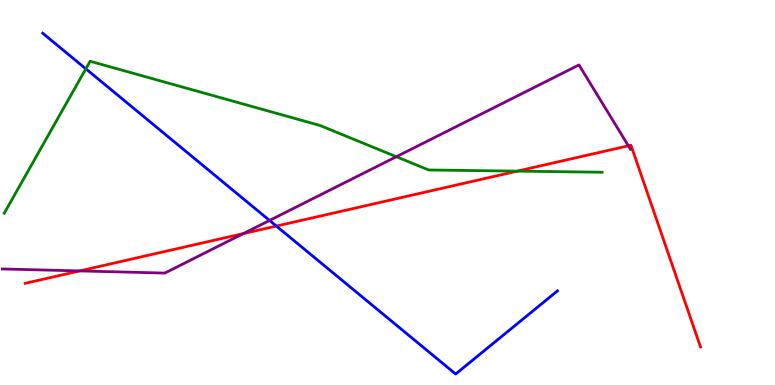[{'lines': ['blue', 'red'], 'intersections': [{'x': 3.57, 'y': 4.13}]}, {'lines': ['green', 'red'], 'intersections': [{'x': 6.67, 'y': 5.55}]}, {'lines': ['purple', 'red'], 'intersections': [{'x': 1.03, 'y': 2.96}, {'x': 3.14, 'y': 3.93}, {'x': 8.11, 'y': 6.21}]}, {'lines': ['blue', 'green'], 'intersections': [{'x': 1.11, 'y': 8.21}]}, {'lines': ['blue', 'purple'], 'intersections': [{'x': 3.48, 'y': 4.27}]}, {'lines': ['green', 'purple'], 'intersections': [{'x': 5.11, 'y': 5.93}]}]